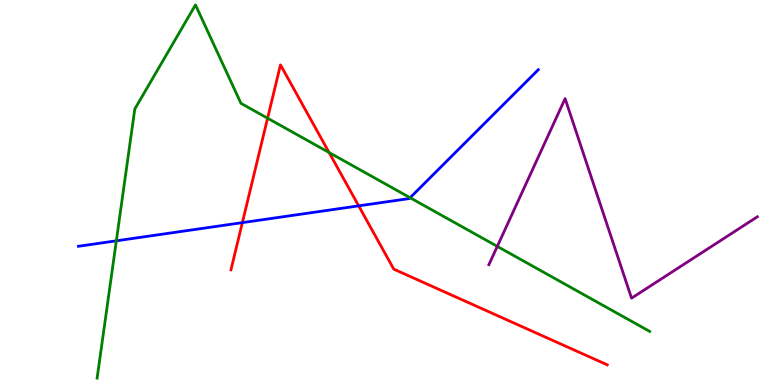[{'lines': ['blue', 'red'], 'intersections': [{'x': 3.13, 'y': 4.22}, {'x': 4.63, 'y': 4.65}]}, {'lines': ['green', 'red'], 'intersections': [{'x': 3.45, 'y': 6.93}, {'x': 4.25, 'y': 6.04}]}, {'lines': ['purple', 'red'], 'intersections': []}, {'lines': ['blue', 'green'], 'intersections': [{'x': 1.5, 'y': 3.75}, {'x': 5.29, 'y': 4.86}]}, {'lines': ['blue', 'purple'], 'intersections': []}, {'lines': ['green', 'purple'], 'intersections': [{'x': 6.42, 'y': 3.6}]}]